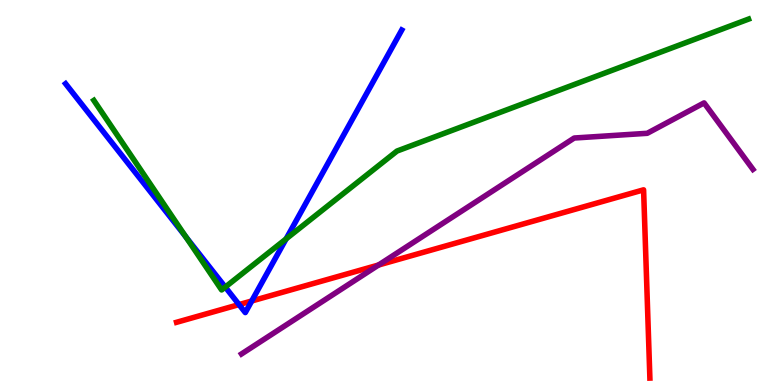[{'lines': ['blue', 'red'], 'intersections': [{'x': 3.08, 'y': 2.09}, {'x': 3.25, 'y': 2.18}]}, {'lines': ['green', 'red'], 'intersections': []}, {'lines': ['purple', 'red'], 'intersections': [{'x': 4.88, 'y': 3.12}]}, {'lines': ['blue', 'green'], 'intersections': [{'x': 2.4, 'y': 3.85}, {'x': 2.91, 'y': 2.54}, {'x': 3.69, 'y': 3.8}]}, {'lines': ['blue', 'purple'], 'intersections': []}, {'lines': ['green', 'purple'], 'intersections': []}]